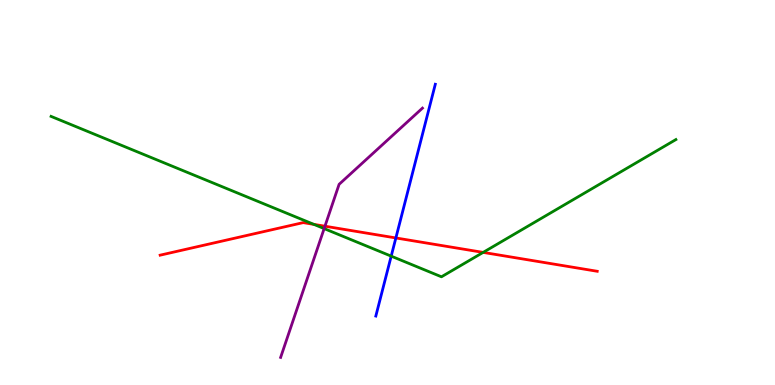[{'lines': ['blue', 'red'], 'intersections': [{'x': 5.11, 'y': 3.82}]}, {'lines': ['green', 'red'], 'intersections': [{'x': 4.05, 'y': 4.17}, {'x': 6.23, 'y': 3.44}]}, {'lines': ['purple', 'red'], 'intersections': [{'x': 4.19, 'y': 4.12}]}, {'lines': ['blue', 'green'], 'intersections': [{'x': 5.05, 'y': 3.35}]}, {'lines': ['blue', 'purple'], 'intersections': []}, {'lines': ['green', 'purple'], 'intersections': [{'x': 4.18, 'y': 4.06}]}]